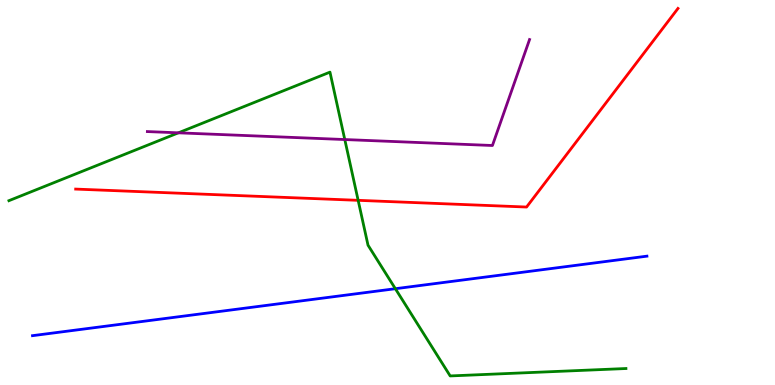[{'lines': ['blue', 'red'], 'intersections': []}, {'lines': ['green', 'red'], 'intersections': [{'x': 4.62, 'y': 4.8}]}, {'lines': ['purple', 'red'], 'intersections': []}, {'lines': ['blue', 'green'], 'intersections': [{'x': 5.1, 'y': 2.5}]}, {'lines': ['blue', 'purple'], 'intersections': []}, {'lines': ['green', 'purple'], 'intersections': [{'x': 2.3, 'y': 6.55}, {'x': 4.45, 'y': 6.38}]}]